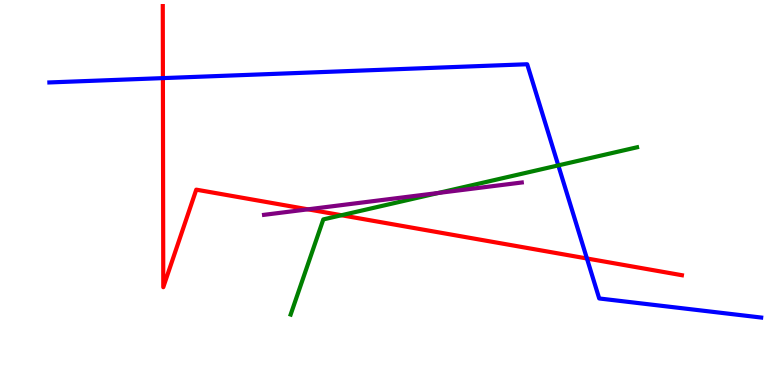[{'lines': ['blue', 'red'], 'intersections': [{'x': 2.1, 'y': 7.97}, {'x': 7.57, 'y': 3.29}]}, {'lines': ['green', 'red'], 'intersections': [{'x': 4.41, 'y': 4.41}]}, {'lines': ['purple', 'red'], 'intersections': [{'x': 3.97, 'y': 4.56}]}, {'lines': ['blue', 'green'], 'intersections': [{'x': 7.2, 'y': 5.7}]}, {'lines': ['blue', 'purple'], 'intersections': []}, {'lines': ['green', 'purple'], 'intersections': [{'x': 5.66, 'y': 4.99}]}]